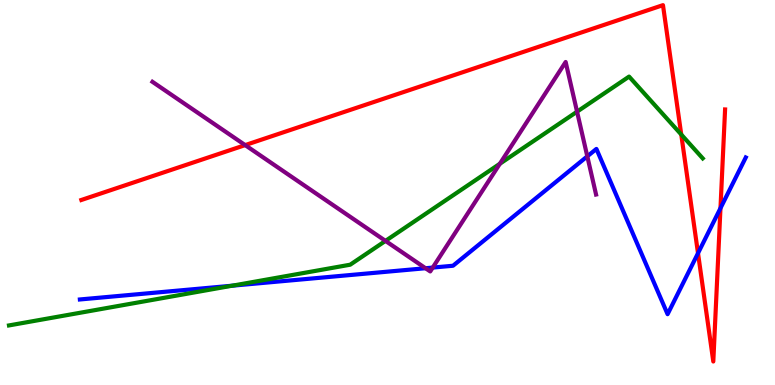[{'lines': ['blue', 'red'], 'intersections': [{'x': 9.01, 'y': 3.42}, {'x': 9.3, 'y': 4.59}]}, {'lines': ['green', 'red'], 'intersections': [{'x': 8.79, 'y': 6.51}]}, {'lines': ['purple', 'red'], 'intersections': [{'x': 3.16, 'y': 6.23}]}, {'lines': ['blue', 'green'], 'intersections': [{'x': 3.0, 'y': 2.58}]}, {'lines': ['blue', 'purple'], 'intersections': [{'x': 5.49, 'y': 3.03}, {'x': 5.58, 'y': 3.05}, {'x': 7.58, 'y': 5.94}]}, {'lines': ['green', 'purple'], 'intersections': [{'x': 4.97, 'y': 3.74}, {'x': 6.45, 'y': 5.75}, {'x': 7.45, 'y': 7.1}]}]